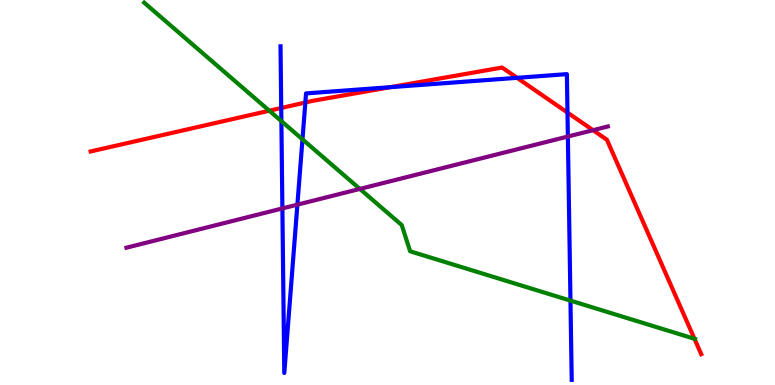[{'lines': ['blue', 'red'], 'intersections': [{'x': 3.63, 'y': 7.19}, {'x': 3.94, 'y': 7.34}, {'x': 5.04, 'y': 7.74}, {'x': 6.67, 'y': 7.98}, {'x': 7.32, 'y': 7.08}]}, {'lines': ['green', 'red'], 'intersections': [{'x': 3.47, 'y': 7.12}, {'x': 8.96, 'y': 1.2}]}, {'lines': ['purple', 'red'], 'intersections': [{'x': 7.65, 'y': 6.62}]}, {'lines': ['blue', 'green'], 'intersections': [{'x': 3.63, 'y': 6.85}, {'x': 3.9, 'y': 6.38}, {'x': 7.36, 'y': 2.19}]}, {'lines': ['blue', 'purple'], 'intersections': [{'x': 3.64, 'y': 4.59}, {'x': 3.84, 'y': 4.68}, {'x': 7.33, 'y': 6.45}]}, {'lines': ['green', 'purple'], 'intersections': [{'x': 4.64, 'y': 5.09}]}]